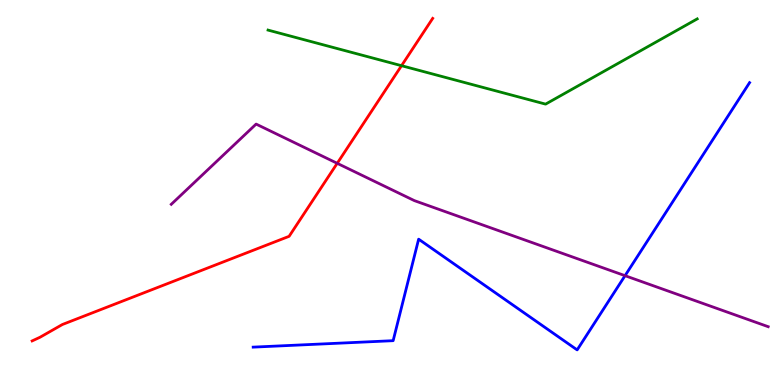[{'lines': ['blue', 'red'], 'intersections': []}, {'lines': ['green', 'red'], 'intersections': [{'x': 5.18, 'y': 8.29}]}, {'lines': ['purple', 'red'], 'intersections': [{'x': 4.35, 'y': 5.76}]}, {'lines': ['blue', 'green'], 'intersections': []}, {'lines': ['blue', 'purple'], 'intersections': [{'x': 8.07, 'y': 2.84}]}, {'lines': ['green', 'purple'], 'intersections': []}]